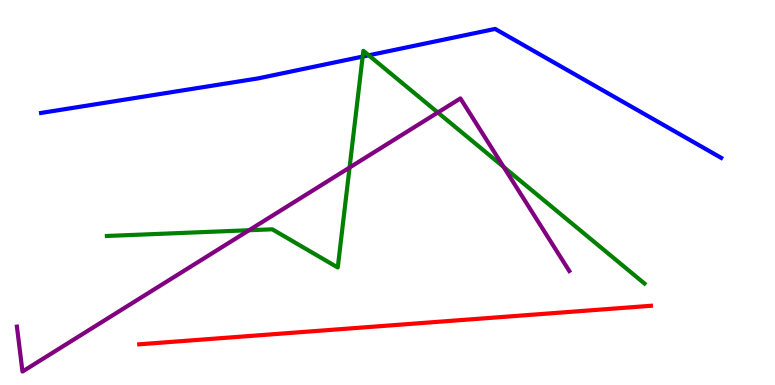[{'lines': ['blue', 'red'], 'intersections': []}, {'lines': ['green', 'red'], 'intersections': []}, {'lines': ['purple', 'red'], 'intersections': []}, {'lines': ['blue', 'green'], 'intersections': [{'x': 4.68, 'y': 8.53}, {'x': 4.76, 'y': 8.56}]}, {'lines': ['blue', 'purple'], 'intersections': []}, {'lines': ['green', 'purple'], 'intersections': [{'x': 3.21, 'y': 4.02}, {'x': 4.51, 'y': 5.65}, {'x': 5.65, 'y': 7.08}, {'x': 6.5, 'y': 5.66}]}]